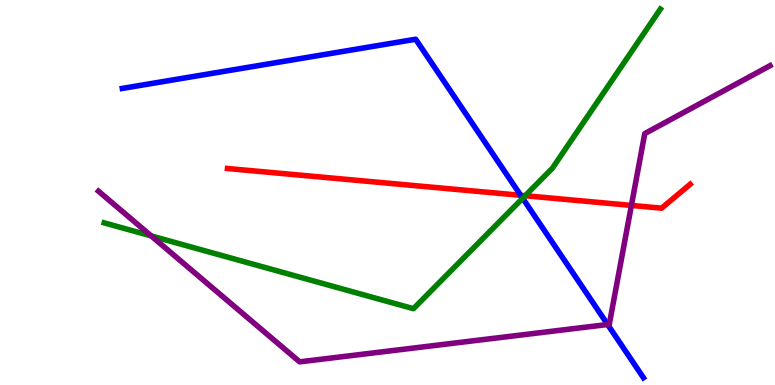[{'lines': ['blue', 'red'], 'intersections': [{'x': 6.72, 'y': 4.93}]}, {'lines': ['green', 'red'], 'intersections': [{'x': 6.78, 'y': 4.92}]}, {'lines': ['purple', 'red'], 'intersections': [{'x': 8.15, 'y': 4.66}]}, {'lines': ['blue', 'green'], 'intersections': [{'x': 6.74, 'y': 4.85}]}, {'lines': ['blue', 'purple'], 'intersections': [{'x': 7.84, 'y': 1.57}]}, {'lines': ['green', 'purple'], 'intersections': [{'x': 1.95, 'y': 3.87}]}]